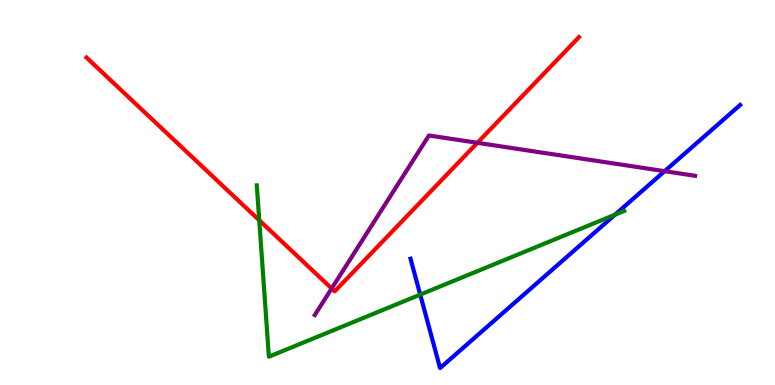[{'lines': ['blue', 'red'], 'intersections': []}, {'lines': ['green', 'red'], 'intersections': [{'x': 3.35, 'y': 4.28}]}, {'lines': ['purple', 'red'], 'intersections': [{'x': 4.28, 'y': 2.51}, {'x': 6.16, 'y': 6.29}]}, {'lines': ['blue', 'green'], 'intersections': [{'x': 5.42, 'y': 2.35}, {'x': 7.94, 'y': 4.42}]}, {'lines': ['blue', 'purple'], 'intersections': [{'x': 8.58, 'y': 5.55}]}, {'lines': ['green', 'purple'], 'intersections': []}]